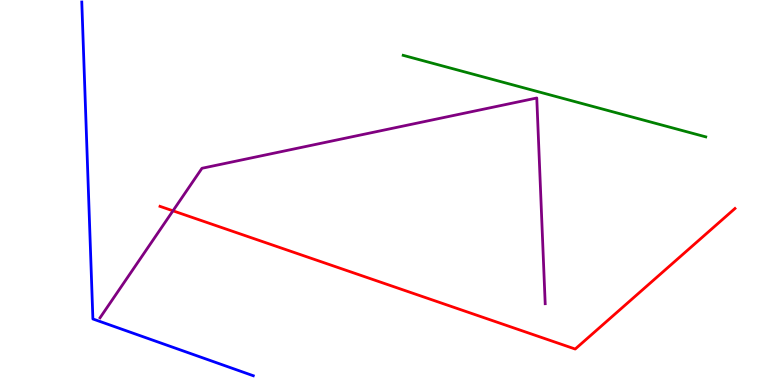[{'lines': ['blue', 'red'], 'intersections': []}, {'lines': ['green', 'red'], 'intersections': []}, {'lines': ['purple', 'red'], 'intersections': [{'x': 2.23, 'y': 4.52}]}, {'lines': ['blue', 'green'], 'intersections': []}, {'lines': ['blue', 'purple'], 'intersections': []}, {'lines': ['green', 'purple'], 'intersections': []}]